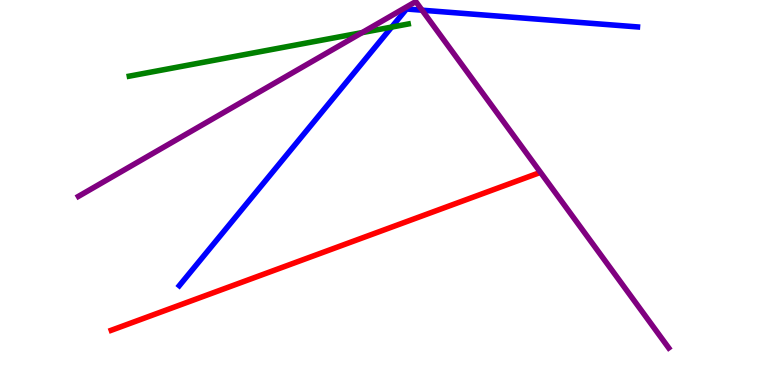[{'lines': ['blue', 'red'], 'intersections': []}, {'lines': ['green', 'red'], 'intersections': []}, {'lines': ['purple', 'red'], 'intersections': []}, {'lines': ['blue', 'green'], 'intersections': [{'x': 5.05, 'y': 9.3}]}, {'lines': ['blue', 'purple'], 'intersections': [{'x': 5.45, 'y': 9.73}]}, {'lines': ['green', 'purple'], 'intersections': [{'x': 4.67, 'y': 9.15}]}]